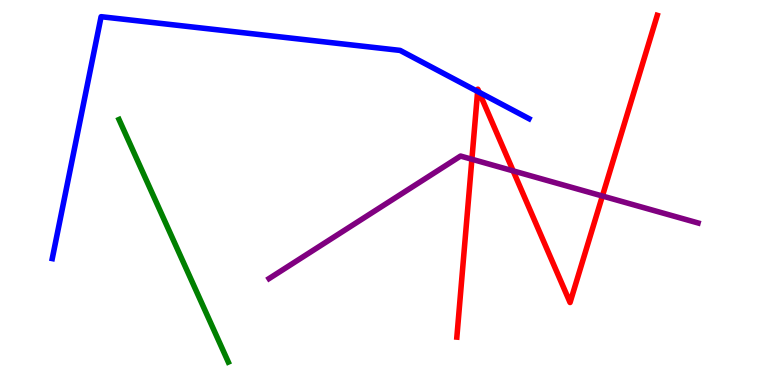[{'lines': ['blue', 'red'], 'intersections': [{'x': 6.16, 'y': 7.62}, {'x': 6.18, 'y': 7.6}]}, {'lines': ['green', 'red'], 'intersections': []}, {'lines': ['purple', 'red'], 'intersections': [{'x': 6.09, 'y': 5.86}, {'x': 6.62, 'y': 5.56}, {'x': 7.77, 'y': 4.91}]}, {'lines': ['blue', 'green'], 'intersections': []}, {'lines': ['blue', 'purple'], 'intersections': []}, {'lines': ['green', 'purple'], 'intersections': []}]